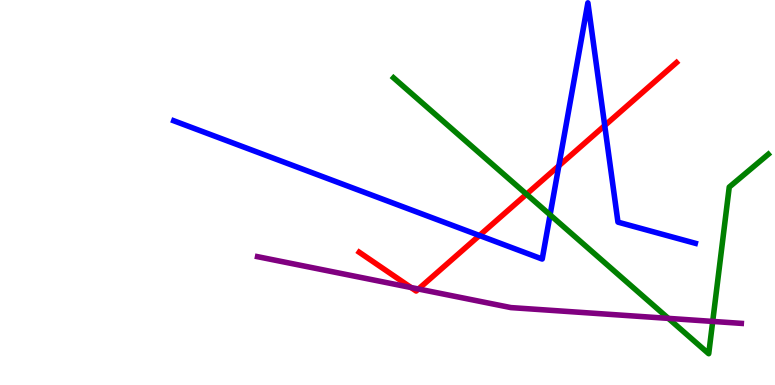[{'lines': ['blue', 'red'], 'intersections': [{'x': 6.19, 'y': 3.88}, {'x': 7.21, 'y': 5.69}, {'x': 7.8, 'y': 6.74}]}, {'lines': ['green', 'red'], 'intersections': [{'x': 6.79, 'y': 4.96}]}, {'lines': ['purple', 'red'], 'intersections': [{'x': 5.3, 'y': 2.53}, {'x': 5.4, 'y': 2.49}]}, {'lines': ['blue', 'green'], 'intersections': [{'x': 7.1, 'y': 4.42}]}, {'lines': ['blue', 'purple'], 'intersections': []}, {'lines': ['green', 'purple'], 'intersections': [{'x': 8.62, 'y': 1.73}, {'x': 9.2, 'y': 1.65}]}]